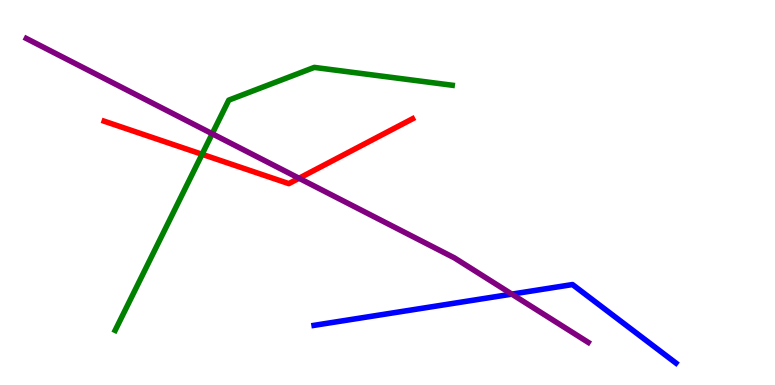[{'lines': ['blue', 'red'], 'intersections': []}, {'lines': ['green', 'red'], 'intersections': [{'x': 2.61, 'y': 5.99}]}, {'lines': ['purple', 'red'], 'intersections': [{'x': 3.86, 'y': 5.37}]}, {'lines': ['blue', 'green'], 'intersections': []}, {'lines': ['blue', 'purple'], 'intersections': [{'x': 6.6, 'y': 2.36}]}, {'lines': ['green', 'purple'], 'intersections': [{'x': 2.74, 'y': 6.53}]}]